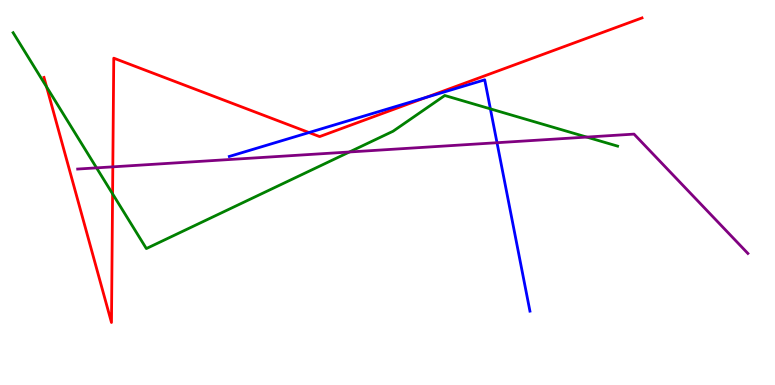[{'lines': ['blue', 'red'], 'intersections': [{'x': 3.99, 'y': 6.56}, {'x': 5.5, 'y': 7.47}]}, {'lines': ['green', 'red'], 'intersections': [{'x': 0.602, 'y': 7.74}, {'x': 1.45, 'y': 4.97}]}, {'lines': ['purple', 'red'], 'intersections': [{'x': 1.46, 'y': 5.67}]}, {'lines': ['blue', 'green'], 'intersections': [{'x': 6.33, 'y': 7.17}]}, {'lines': ['blue', 'purple'], 'intersections': [{'x': 6.41, 'y': 6.29}]}, {'lines': ['green', 'purple'], 'intersections': [{'x': 1.25, 'y': 5.64}, {'x': 4.51, 'y': 6.05}, {'x': 7.57, 'y': 6.44}]}]